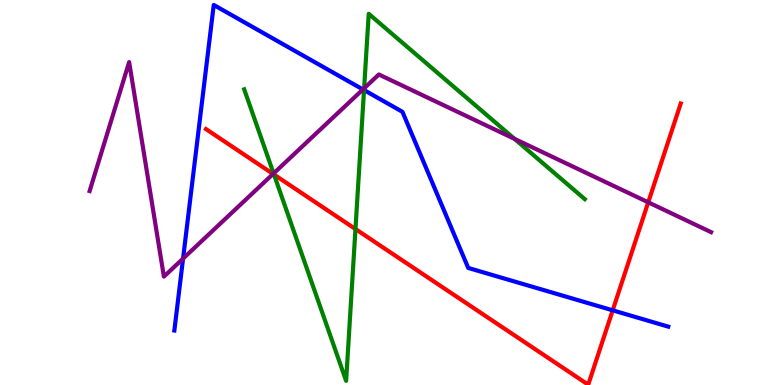[{'lines': ['blue', 'red'], 'intersections': [{'x': 7.91, 'y': 1.94}]}, {'lines': ['green', 'red'], 'intersections': [{'x': 3.54, 'y': 5.47}, {'x': 4.59, 'y': 4.05}]}, {'lines': ['purple', 'red'], 'intersections': [{'x': 3.52, 'y': 5.48}, {'x': 8.36, 'y': 4.74}]}, {'lines': ['blue', 'green'], 'intersections': [{'x': 4.7, 'y': 7.66}]}, {'lines': ['blue', 'purple'], 'intersections': [{'x': 2.36, 'y': 3.28}, {'x': 4.68, 'y': 7.68}]}, {'lines': ['green', 'purple'], 'intersections': [{'x': 3.53, 'y': 5.5}, {'x': 4.7, 'y': 7.71}, {'x': 6.64, 'y': 6.39}]}]